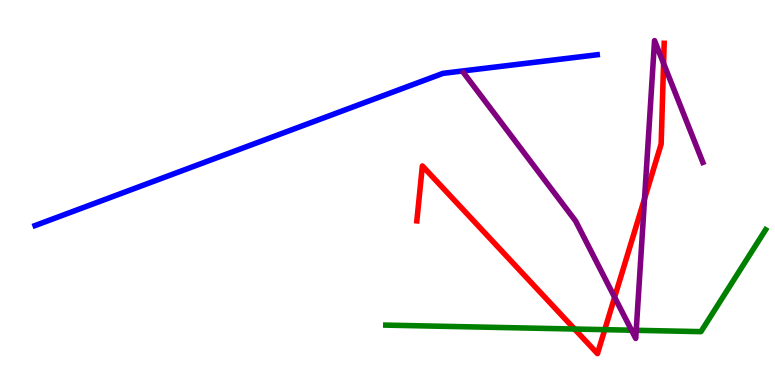[{'lines': ['blue', 'red'], 'intersections': []}, {'lines': ['green', 'red'], 'intersections': [{'x': 7.41, 'y': 1.45}, {'x': 7.8, 'y': 1.44}]}, {'lines': ['purple', 'red'], 'intersections': [{'x': 7.93, 'y': 2.28}, {'x': 8.32, 'y': 4.84}, {'x': 8.56, 'y': 8.35}]}, {'lines': ['blue', 'green'], 'intersections': []}, {'lines': ['blue', 'purple'], 'intersections': []}, {'lines': ['green', 'purple'], 'intersections': [{'x': 8.15, 'y': 1.42}, {'x': 8.21, 'y': 1.42}]}]